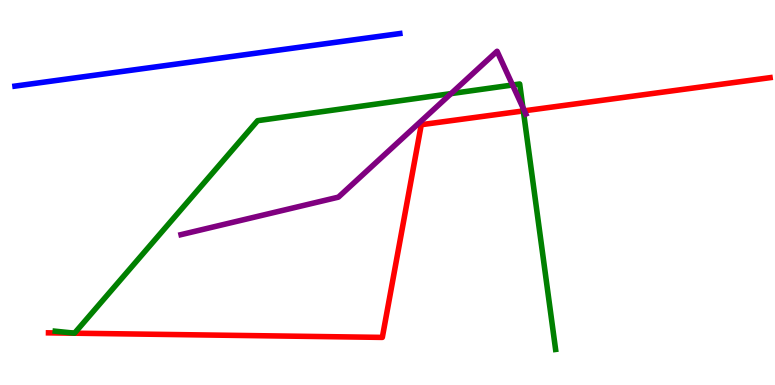[{'lines': ['blue', 'red'], 'intersections': []}, {'lines': ['green', 'red'], 'intersections': [{'x': 6.75, 'y': 7.12}]}, {'lines': ['purple', 'red'], 'intersections': [{'x': 6.77, 'y': 7.12}]}, {'lines': ['blue', 'green'], 'intersections': []}, {'lines': ['blue', 'purple'], 'intersections': []}, {'lines': ['green', 'purple'], 'intersections': [{'x': 5.82, 'y': 7.57}, {'x': 6.61, 'y': 7.79}, {'x': 6.75, 'y': 7.21}]}]